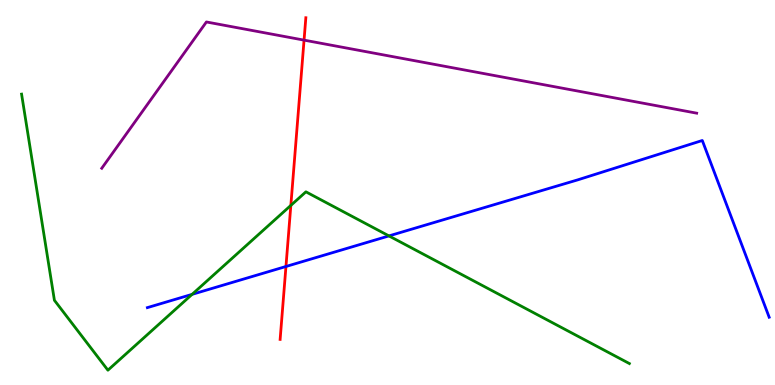[{'lines': ['blue', 'red'], 'intersections': [{'x': 3.69, 'y': 3.08}]}, {'lines': ['green', 'red'], 'intersections': [{'x': 3.75, 'y': 4.66}]}, {'lines': ['purple', 'red'], 'intersections': [{'x': 3.92, 'y': 8.96}]}, {'lines': ['blue', 'green'], 'intersections': [{'x': 2.48, 'y': 2.35}, {'x': 5.02, 'y': 3.87}]}, {'lines': ['blue', 'purple'], 'intersections': []}, {'lines': ['green', 'purple'], 'intersections': []}]